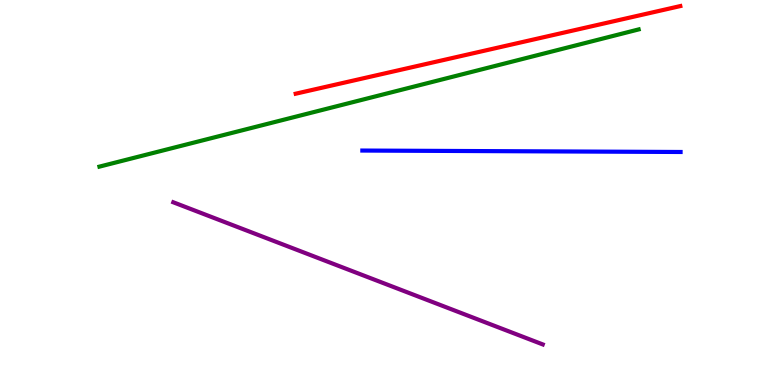[{'lines': ['blue', 'red'], 'intersections': []}, {'lines': ['green', 'red'], 'intersections': []}, {'lines': ['purple', 'red'], 'intersections': []}, {'lines': ['blue', 'green'], 'intersections': []}, {'lines': ['blue', 'purple'], 'intersections': []}, {'lines': ['green', 'purple'], 'intersections': []}]